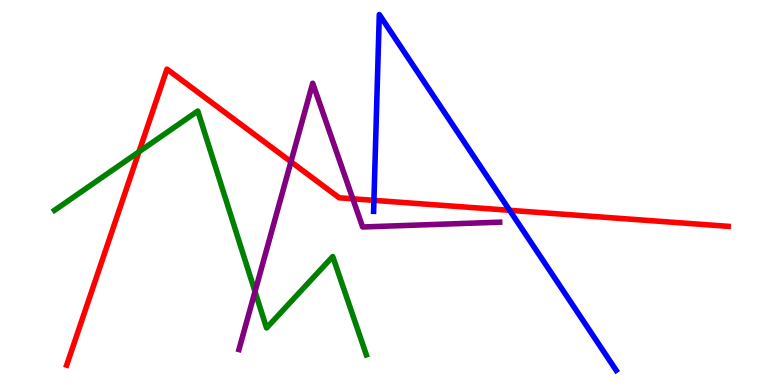[{'lines': ['blue', 'red'], 'intersections': [{'x': 4.82, 'y': 4.8}, {'x': 6.58, 'y': 4.54}]}, {'lines': ['green', 'red'], 'intersections': [{'x': 1.79, 'y': 6.06}]}, {'lines': ['purple', 'red'], 'intersections': [{'x': 3.75, 'y': 5.8}, {'x': 4.55, 'y': 4.84}]}, {'lines': ['blue', 'green'], 'intersections': []}, {'lines': ['blue', 'purple'], 'intersections': []}, {'lines': ['green', 'purple'], 'intersections': [{'x': 3.29, 'y': 2.43}]}]